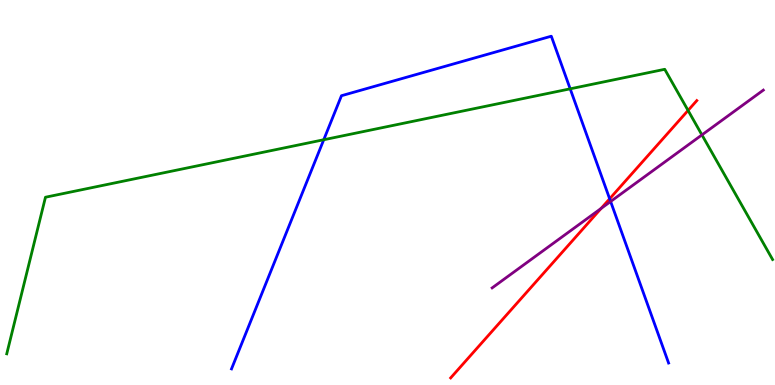[{'lines': ['blue', 'red'], 'intersections': [{'x': 7.87, 'y': 4.84}]}, {'lines': ['green', 'red'], 'intersections': [{'x': 8.88, 'y': 7.13}]}, {'lines': ['purple', 'red'], 'intersections': [{'x': 7.76, 'y': 4.59}]}, {'lines': ['blue', 'green'], 'intersections': [{'x': 4.18, 'y': 6.37}, {'x': 7.36, 'y': 7.69}]}, {'lines': ['blue', 'purple'], 'intersections': [{'x': 7.88, 'y': 4.77}]}, {'lines': ['green', 'purple'], 'intersections': [{'x': 9.06, 'y': 6.5}]}]